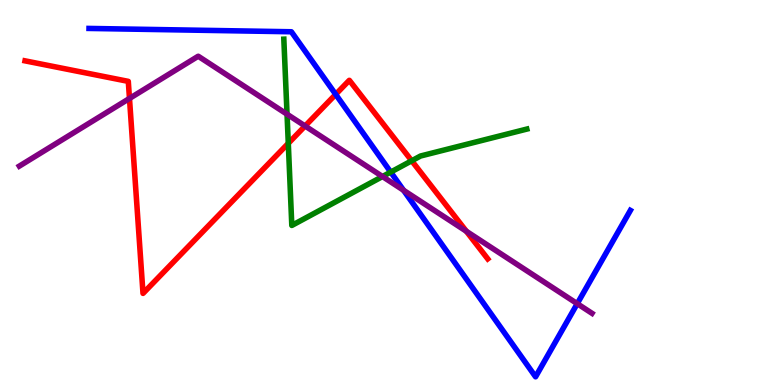[{'lines': ['blue', 'red'], 'intersections': [{'x': 4.33, 'y': 7.55}]}, {'lines': ['green', 'red'], 'intersections': [{'x': 3.72, 'y': 6.28}, {'x': 5.31, 'y': 5.82}]}, {'lines': ['purple', 'red'], 'intersections': [{'x': 1.67, 'y': 7.44}, {'x': 3.94, 'y': 6.73}, {'x': 6.02, 'y': 3.99}]}, {'lines': ['blue', 'green'], 'intersections': [{'x': 5.04, 'y': 5.53}]}, {'lines': ['blue', 'purple'], 'intersections': [{'x': 5.21, 'y': 5.06}, {'x': 7.45, 'y': 2.11}]}, {'lines': ['green', 'purple'], 'intersections': [{'x': 3.7, 'y': 7.03}, {'x': 4.94, 'y': 5.41}]}]